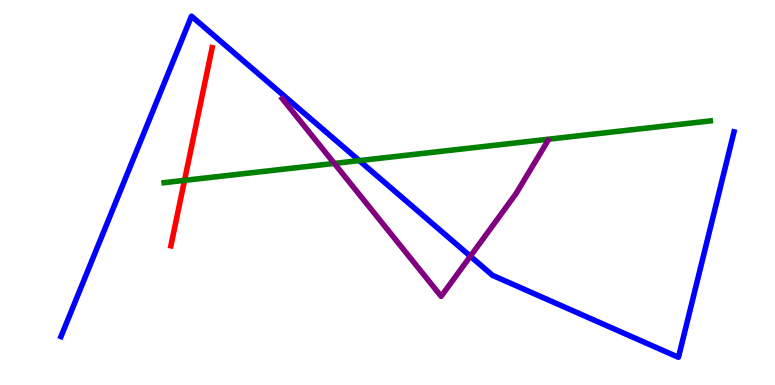[{'lines': ['blue', 'red'], 'intersections': []}, {'lines': ['green', 'red'], 'intersections': [{'x': 2.38, 'y': 5.32}]}, {'lines': ['purple', 'red'], 'intersections': []}, {'lines': ['blue', 'green'], 'intersections': [{'x': 4.64, 'y': 5.83}]}, {'lines': ['blue', 'purple'], 'intersections': [{'x': 6.07, 'y': 3.34}]}, {'lines': ['green', 'purple'], 'intersections': [{'x': 4.31, 'y': 5.76}]}]